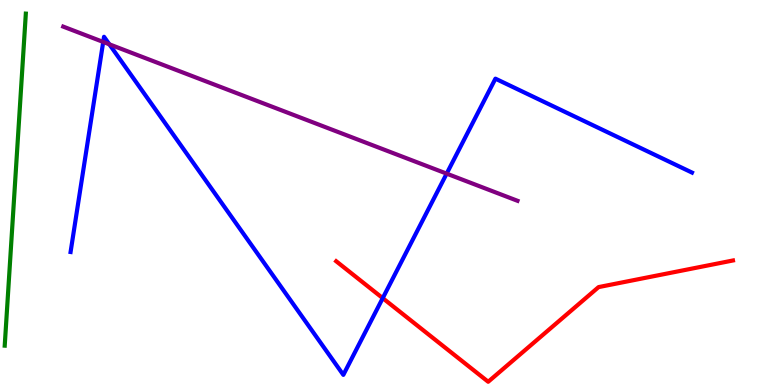[{'lines': ['blue', 'red'], 'intersections': [{'x': 4.94, 'y': 2.26}]}, {'lines': ['green', 'red'], 'intersections': []}, {'lines': ['purple', 'red'], 'intersections': []}, {'lines': ['blue', 'green'], 'intersections': []}, {'lines': ['blue', 'purple'], 'intersections': [{'x': 1.33, 'y': 8.91}, {'x': 1.41, 'y': 8.85}, {'x': 5.76, 'y': 5.49}]}, {'lines': ['green', 'purple'], 'intersections': []}]